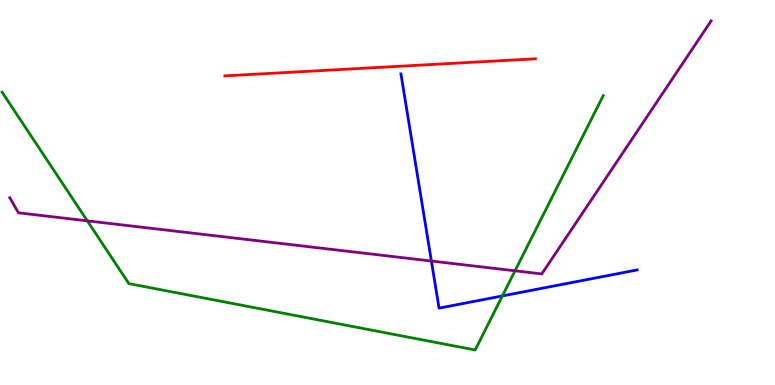[{'lines': ['blue', 'red'], 'intersections': []}, {'lines': ['green', 'red'], 'intersections': []}, {'lines': ['purple', 'red'], 'intersections': []}, {'lines': ['blue', 'green'], 'intersections': [{'x': 6.48, 'y': 2.31}]}, {'lines': ['blue', 'purple'], 'intersections': [{'x': 5.57, 'y': 3.22}]}, {'lines': ['green', 'purple'], 'intersections': [{'x': 1.13, 'y': 4.26}, {'x': 6.65, 'y': 2.97}]}]